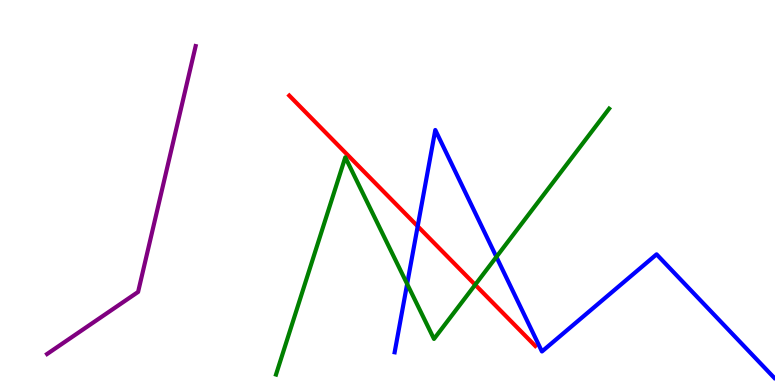[{'lines': ['blue', 'red'], 'intersections': [{'x': 5.39, 'y': 4.12}]}, {'lines': ['green', 'red'], 'intersections': [{'x': 6.13, 'y': 2.6}]}, {'lines': ['purple', 'red'], 'intersections': []}, {'lines': ['blue', 'green'], 'intersections': [{'x': 5.25, 'y': 2.62}, {'x': 6.41, 'y': 3.33}]}, {'lines': ['blue', 'purple'], 'intersections': []}, {'lines': ['green', 'purple'], 'intersections': []}]